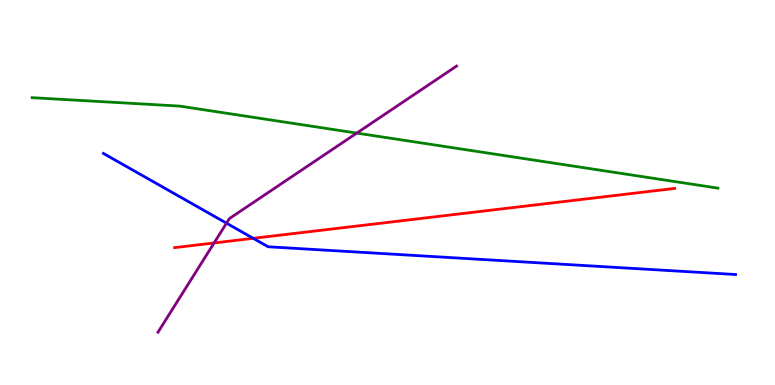[{'lines': ['blue', 'red'], 'intersections': [{'x': 3.27, 'y': 3.81}]}, {'lines': ['green', 'red'], 'intersections': []}, {'lines': ['purple', 'red'], 'intersections': [{'x': 2.76, 'y': 3.69}]}, {'lines': ['blue', 'green'], 'intersections': []}, {'lines': ['blue', 'purple'], 'intersections': [{'x': 2.92, 'y': 4.2}]}, {'lines': ['green', 'purple'], 'intersections': [{'x': 4.6, 'y': 6.54}]}]